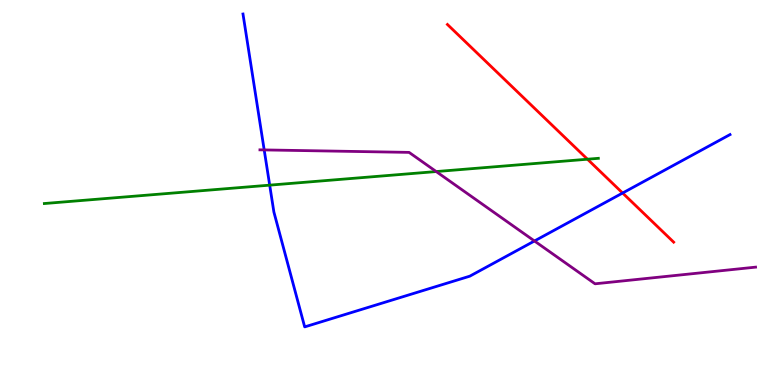[{'lines': ['blue', 'red'], 'intersections': [{'x': 8.03, 'y': 4.99}]}, {'lines': ['green', 'red'], 'intersections': [{'x': 7.58, 'y': 5.86}]}, {'lines': ['purple', 'red'], 'intersections': []}, {'lines': ['blue', 'green'], 'intersections': [{'x': 3.48, 'y': 5.19}]}, {'lines': ['blue', 'purple'], 'intersections': [{'x': 3.41, 'y': 6.11}, {'x': 6.9, 'y': 3.74}]}, {'lines': ['green', 'purple'], 'intersections': [{'x': 5.63, 'y': 5.54}]}]